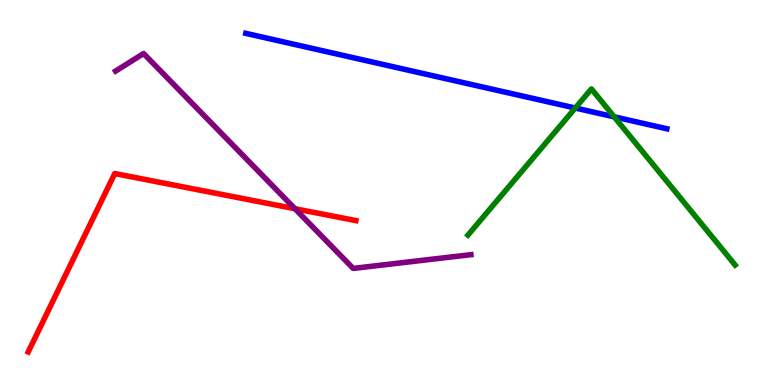[{'lines': ['blue', 'red'], 'intersections': []}, {'lines': ['green', 'red'], 'intersections': []}, {'lines': ['purple', 'red'], 'intersections': [{'x': 3.81, 'y': 4.58}]}, {'lines': ['blue', 'green'], 'intersections': [{'x': 7.42, 'y': 7.19}, {'x': 7.93, 'y': 6.97}]}, {'lines': ['blue', 'purple'], 'intersections': []}, {'lines': ['green', 'purple'], 'intersections': []}]